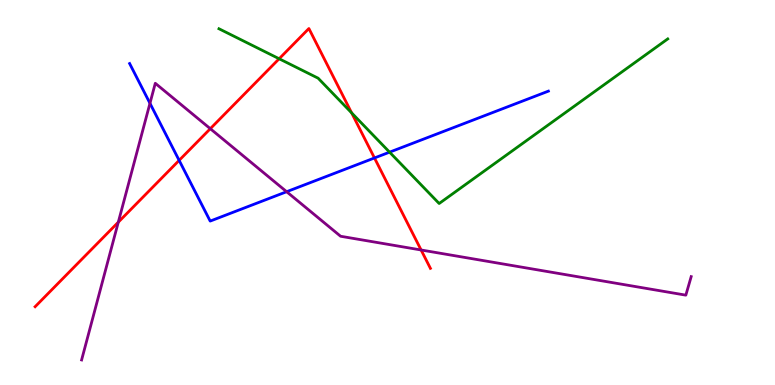[{'lines': ['blue', 'red'], 'intersections': [{'x': 2.31, 'y': 5.83}, {'x': 4.83, 'y': 5.9}]}, {'lines': ['green', 'red'], 'intersections': [{'x': 3.6, 'y': 8.47}, {'x': 4.54, 'y': 7.07}]}, {'lines': ['purple', 'red'], 'intersections': [{'x': 1.53, 'y': 4.23}, {'x': 2.71, 'y': 6.66}, {'x': 5.43, 'y': 3.51}]}, {'lines': ['blue', 'green'], 'intersections': [{'x': 5.03, 'y': 6.05}]}, {'lines': ['blue', 'purple'], 'intersections': [{'x': 1.93, 'y': 7.32}, {'x': 3.7, 'y': 5.02}]}, {'lines': ['green', 'purple'], 'intersections': []}]